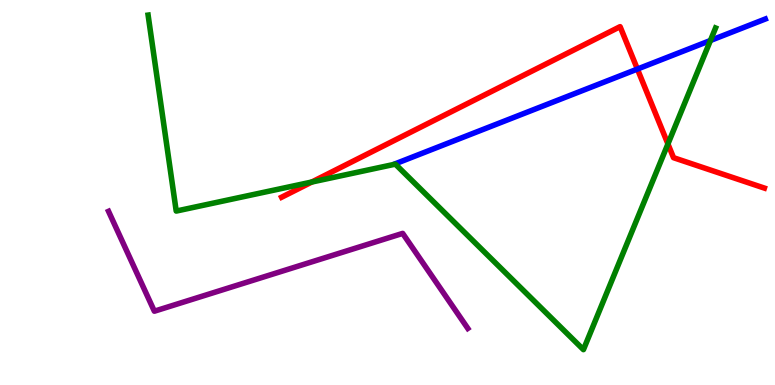[{'lines': ['blue', 'red'], 'intersections': [{'x': 8.22, 'y': 8.21}]}, {'lines': ['green', 'red'], 'intersections': [{'x': 4.02, 'y': 5.27}, {'x': 8.62, 'y': 6.26}]}, {'lines': ['purple', 'red'], 'intersections': []}, {'lines': ['blue', 'green'], 'intersections': [{'x': 9.17, 'y': 8.95}]}, {'lines': ['blue', 'purple'], 'intersections': []}, {'lines': ['green', 'purple'], 'intersections': []}]